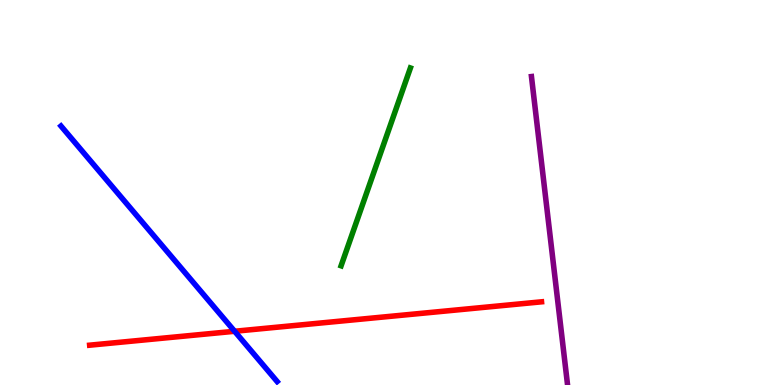[{'lines': ['blue', 'red'], 'intersections': [{'x': 3.03, 'y': 1.4}]}, {'lines': ['green', 'red'], 'intersections': []}, {'lines': ['purple', 'red'], 'intersections': []}, {'lines': ['blue', 'green'], 'intersections': []}, {'lines': ['blue', 'purple'], 'intersections': []}, {'lines': ['green', 'purple'], 'intersections': []}]